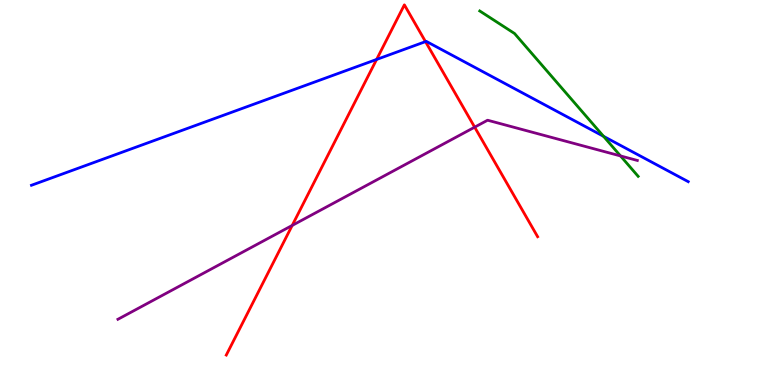[{'lines': ['blue', 'red'], 'intersections': [{'x': 4.86, 'y': 8.46}, {'x': 5.49, 'y': 8.92}]}, {'lines': ['green', 'red'], 'intersections': []}, {'lines': ['purple', 'red'], 'intersections': [{'x': 3.77, 'y': 4.14}, {'x': 6.12, 'y': 6.7}]}, {'lines': ['blue', 'green'], 'intersections': [{'x': 7.79, 'y': 6.46}]}, {'lines': ['blue', 'purple'], 'intersections': []}, {'lines': ['green', 'purple'], 'intersections': [{'x': 8.01, 'y': 5.95}]}]